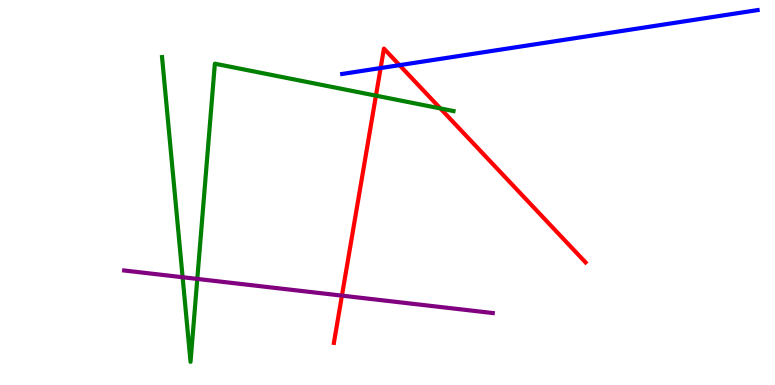[{'lines': ['blue', 'red'], 'intersections': [{'x': 4.91, 'y': 8.23}, {'x': 5.16, 'y': 8.31}]}, {'lines': ['green', 'red'], 'intersections': [{'x': 4.85, 'y': 7.52}, {'x': 5.68, 'y': 7.18}]}, {'lines': ['purple', 'red'], 'intersections': [{'x': 4.41, 'y': 2.32}]}, {'lines': ['blue', 'green'], 'intersections': []}, {'lines': ['blue', 'purple'], 'intersections': []}, {'lines': ['green', 'purple'], 'intersections': [{'x': 2.36, 'y': 2.8}, {'x': 2.55, 'y': 2.76}]}]